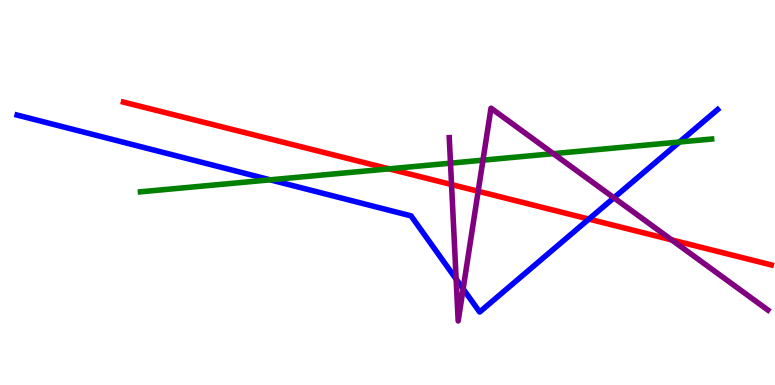[{'lines': ['blue', 'red'], 'intersections': [{'x': 7.6, 'y': 4.31}]}, {'lines': ['green', 'red'], 'intersections': [{'x': 5.02, 'y': 5.61}]}, {'lines': ['purple', 'red'], 'intersections': [{'x': 5.83, 'y': 5.21}, {'x': 6.17, 'y': 5.03}, {'x': 8.67, 'y': 3.77}]}, {'lines': ['blue', 'green'], 'intersections': [{'x': 3.49, 'y': 5.33}, {'x': 8.77, 'y': 6.31}]}, {'lines': ['blue', 'purple'], 'intersections': [{'x': 5.89, 'y': 2.75}, {'x': 5.98, 'y': 2.5}, {'x': 7.92, 'y': 4.86}]}, {'lines': ['green', 'purple'], 'intersections': [{'x': 5.81, 'y': 5.76}, {'x': 6.23, 'y': 5.84}, {'x': 7.14, 'y': 6.01}]}]